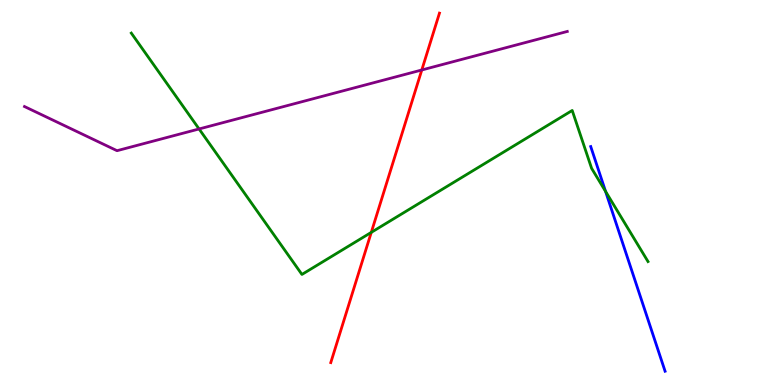[{'lines': ['blue', 'red'], 'intersections': []}, {'lines': ['green', 'red'], 'intersections': [{'x': 4.79, 'y': 3.96}]}, {'lines': ['purple', 'red'], 'intersections': [{'x': 5.44, 'y': 8.18}]}, {'lines': ['blue', 'green'], 'intersections': [{'x': 7.81, 'y': 5.03}]}, {'lines': ['blue', 'purple'], 'intersections': []}, {'lines': ['green', 'purple'], 'intersections': [{'x': 2.57, 'y': 6.65}]}]